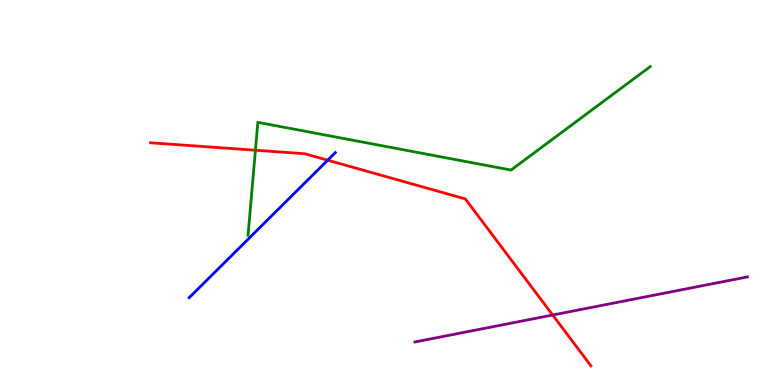[{'lines': ['blue', 'red'], 'intersections': [{'x': 4.23, 'y': 5.84}]}, {'lines': ['green', 'red'], 'intersections': [{'x': 3.3, 'y': 6.1}]}, {'lines': ['purple', 'red'], 'intersections': [{'x': 7.13, 'y': 1.82}]}, {'lines': ['blue', 'green'], 'intersections': []}, {'lines': ['blue', 'purple'], 'intersections': []}, {'lines': ['green', 'purple'], 'intersections': []}]